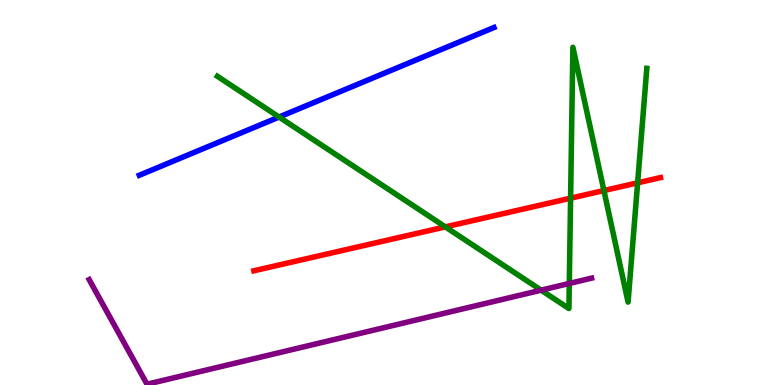[{'lines': ['blue', 'red'], 'intersections': []}, {'lines': ['green', 'red'], 'intersections': [{'x': 5.75, 'y': 4.11}, {'x': 7.36, 'y': 4.85}, {'x': 7.79, 'y': 5.05}, {'x': 8.23, 'y': 5.25}]}, {'lines': ['purple', 'red'], 'intersections': []}, {'lines': ['blue', 'green'], 'intersections': [{'x': 3.6, 'y': 6.96}]}, {'lines': ['blue', 'purple'], 'intersections': []}, {'lines': ['green', 'purple'], 'intersections': [{'x': 6.98, 'y': 2.46}, {'x': 7.35, 'y': 2.64}]}]